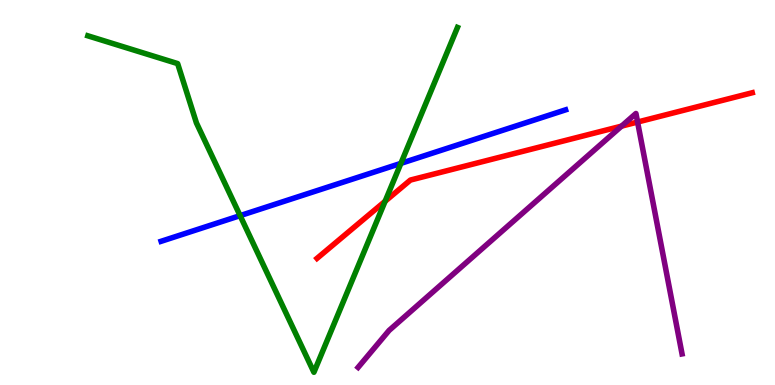[{'lines': ['blue', 'red'], 'intersections': []}, {'lines': ['green', 'red'], 'intersections': [{'x': 4.97, 'y': 4.77}]}, {'lines': ['purple', 'red'], 'intersections': [{'x': 8.02, 'y': 6.72}, {'x': 8.23, 'y': 6.83}]}, {'lines': ['blue', 'green'], 'intersections': [{'x': 3.1, 'y': 4.4}, {'x': 5.17, 'y': 5.76}]}, {'lines': ['blue', 'purple'], 'intersections': []}, {'lines': ['green', 'purple'], 'intersections': []}]